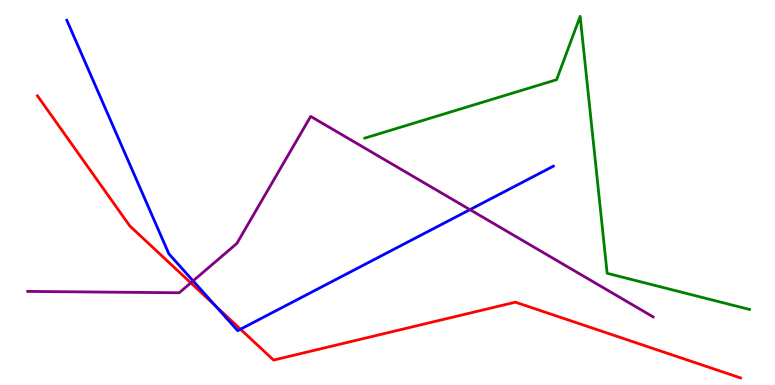[{'lines': ['blue', 'red'], 'intersections': [{'x': 2.78, 'y': 2.05}, {'x': 3.1, 'y': 1.45}]}, {'lines': ['green', 'red'], 'intersections': []}, {'lines': ['purple', 'red'], 'intersections': [{'x': 2.46, 'y': 2.65}]}, {'lines': ['blue', 'green'], 'intersections': []}, {'lines': ['blue', 'purple'], 'intersections': [{'x': 2.49, 'y': 2.7}, {'x': 6.06, 'y': 4.55}]}, {'lines': ['green', 'purple'], 'intersections': []}]